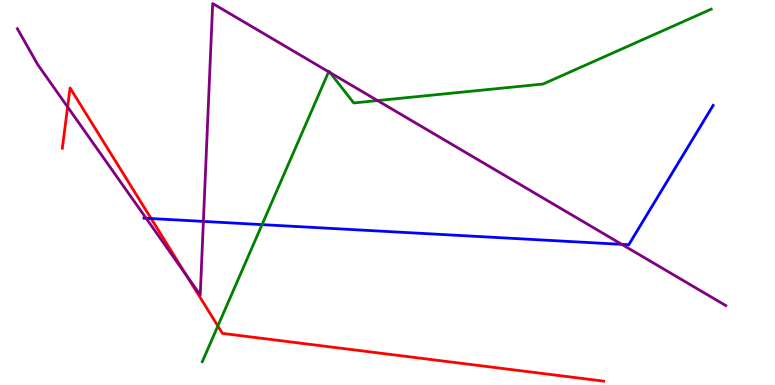[{'lines': ['blue', 'red'], 'intersections': [{'x': 1.95, 'y': 4.32}]}, {'lines': ['green', 'red'], 'intersections': [{'x': 2.81, 'y': 1.53}]}, {'lines': ['purple', 'red'], 'intersections': [{'x': 0.873, 'y': 7.22}, {'x': 2.4, 'y': 2.85}]}, {'lines': ['blue', 'green'], 'intersections': [{'x': 3.38, 'y': 4.17}]}, {'lines': ['blue', 'purple'], 'intersections': [{'x': 1.89, 'y': 4.33}, {'x': 2.62, 'y': 4.25}, {'x': 8.02, 'y': 3.65}]}, {'lines': ['green', 'purple'], 'intersections': [{'x': 4.24, 'y': 8.14}, {'x': 4.26, 'y': 8.11}, {'x': 4.87, 'y': 7.39}]}]